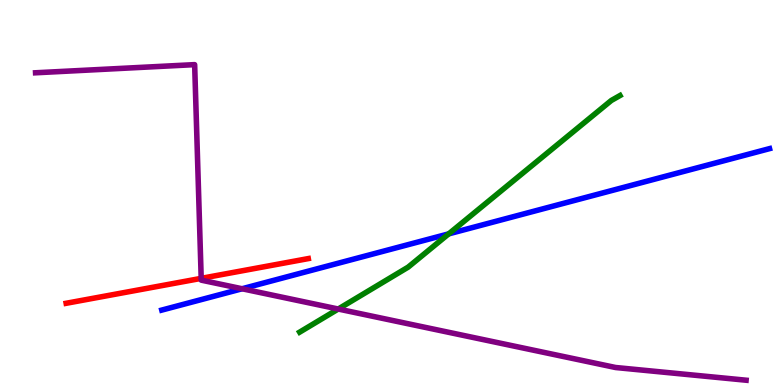[{'lines': ['blue', 'red'], 'intersections': []}, {'lines': ['green', 'red'], 'intersections': []}, {'lines': ['purple', 'red'], 'intersections': [{'x': 2.6, 'y': 2.77}]}, {'lines': ['blue', 'green'], 'intersections': [{'x': 5.79, 'y': 3.93}]}, {'lines': ['blue', 'purple'], 'intersections': [{'x': 3.12, 'y': 2.5}]}, {'lines': ['green', 'purple'], 'intersections': [{'x': 4.36, 'y': 1.97}]}]